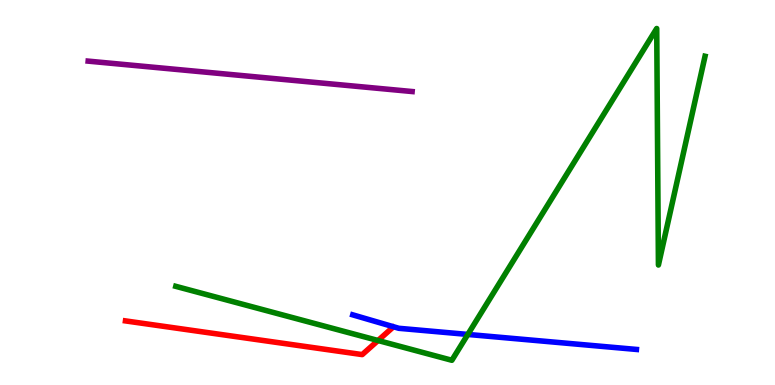[{'lines': ['blue', 'red'], 'intersections': []}, {'lines': ['green', 'red'], 'intersections': [{'x': 4.88, 'y': 1.16}]}, {'lines': ['purple', 'red'], 'intersections': []}, {'lines': ['blue', 'green'], 'intersections': [{'x': 6.04, 'y': 1.31}]}, {'lines': ['blue', 'purple'], 'intersections': []}, {'lines': ['green', 'purple'], 'intersections': []}]